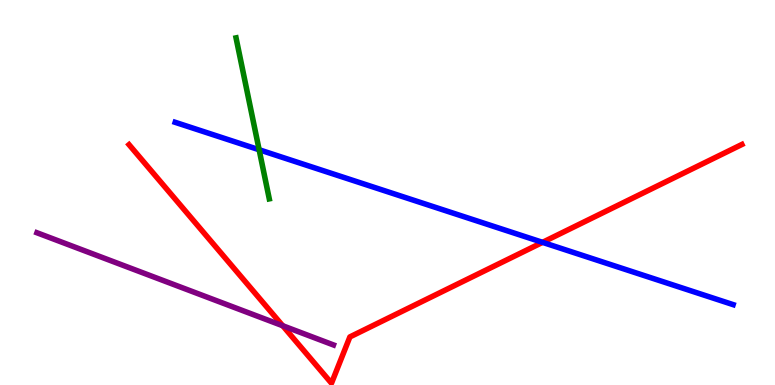[{'lines': ['blue', 'red'], 'intersections': [{'x': 7.0, 'y': 3.71}]}, {'lines': ['green', 'red'], 'intersections': []}, {'lines': ['purple', 'red'], 'intersections': [{'x': 3.65, 'y': 1.54}]}, {'lines': ['blue', 'green'], 'intersections': [{'x': 3.34, 'y': 6.11}]}, {'lines': ['blue', 'purple'], 'intersections': []}, {'lines': ['green', 'purple'], 'intersections': []}]